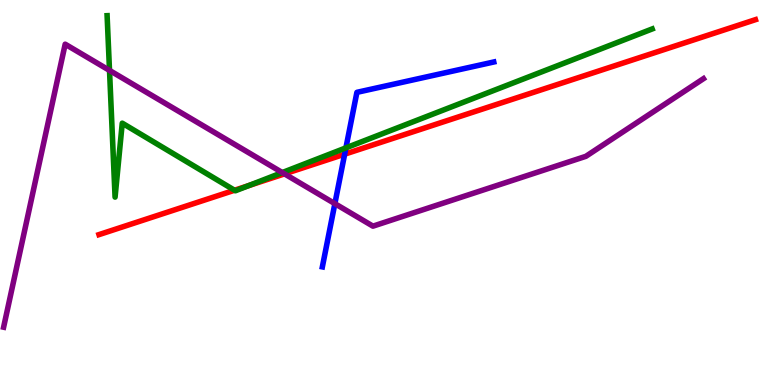[{'lines': ['blue', 'red'], 'intersections': [{'x': 4.45, 'y': 6.0}]}, {'lines': ['green', 'red'], 'intersections': [{'x': 3.03, 'y': 5.06}, {'x': 3.21, 'y': 5.18}]}, {'lines': ['purple', 'red'], 'intersections': [{'x': 3.67, 'y': 5.48}]}, {'lines': ['blue', 'green'], 'intersections': [{'x': 4.46, 'y': 6.16}]}, {'lines': ['blue', 'purple'], 'intersections': [{'x': 4.32, 'y': 4.71}]}, {'lines': ['green', 'purple'], 'intersections': [{'x': 1.41, 'y': 8.17}, {'x': 3.64, 'y': 5.52}]}]